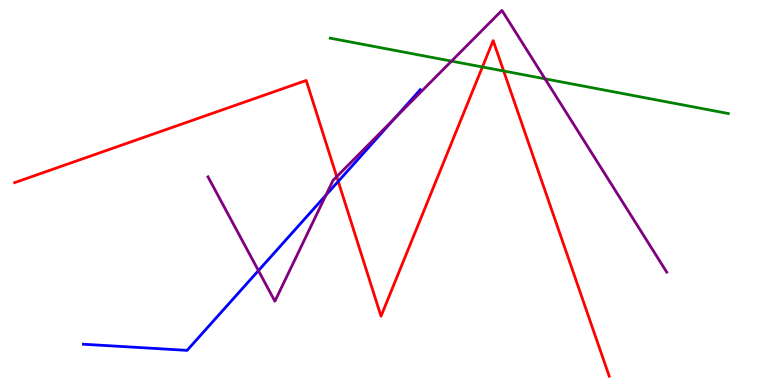[{'lines': ['blue', 'red'], 'intersections': [{'x': 4.36, 'y': 5.29}]}, {'lines': ['green', 'red'], 'intersections': [{'x': 6.22, 'y': 8.26}, {'x': 6.5, 'y': 8.16}]}, {'lines': ['purple', 'red'], 'intersections': [{'x': 4.34, 'y': 5.41}]}, {'lines': ['blue', 'green'], 'intersections': []}, {'lines': ['blue', 'purple'], 'intersections': [{'x': 3.33, 'y': 2.97}, {'x': 4.21, 'y': 4.93}, {'x': 5.09, 'y': 6.92}]}, {'lines': ['green', 'purple'], 'intersections': [{'x': 5.83, 'y': 8.41}, {'x': 7.03, 'y': 7.95}]}]